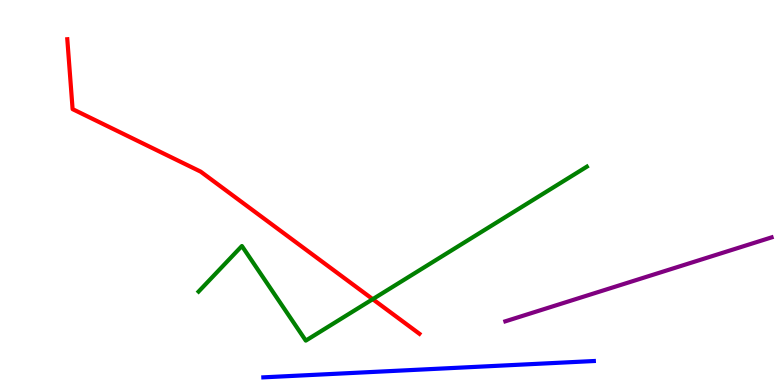[{'lines': ['blue', 'red'], 'intersections': []}, {'lines': ['green', 'red'], 'intersections': [{'x': 4.81, 'y': 2.23}]}, {'lines': ['purple', 'red'], 'intersections': []}, {'lines': ['blue', 'green'], 'intersections': []}, {'lines': ['blue', 'purple'], 'intersections': []}, {'lines': ['green', 'purple'], 'intersections': []}]